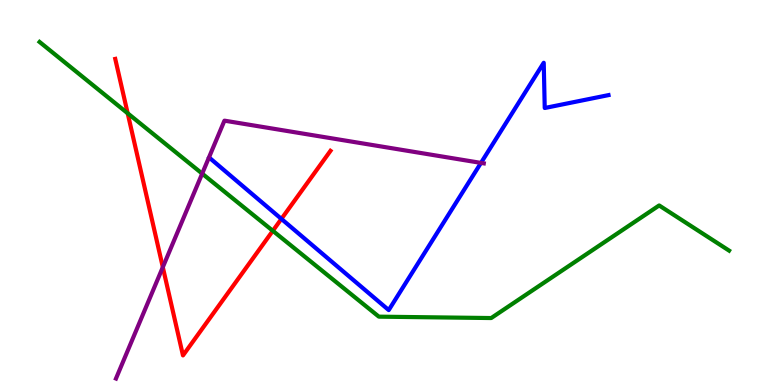[{'lines': ['blue', 'red'], 'intersections': [{'x': 3.63, 'y': 4.31}]}, {'lines': ['green', 'red'], 'intersections': [{'x': 1.65, 'y': 7.06}, {'x': 3.52, 'y': 4.01}]}, {'lines': ['purple', 'red'], 'intersections': [{'x': 2.1, 'y': 3.06}]}, {'lines': ['blue', 'green'], 'intersections': []}, {'lines': ['blue', 'purple'], 'intersections': [{'x': 6.21, 'y': 5.77}]}, {'lines': ['green', 'purple'], 'intersections': [{'x': 2.61, 'y': 5.49}]}]